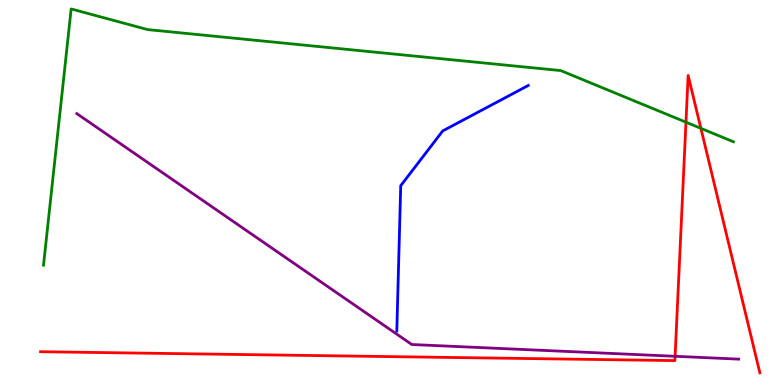[{'lines': ['blue', 'red'], 'intersections': []}, {'lines': ['green', 'red'], 'intersections': [{'x': 8.85, 'y': 6.83}, {'x': 9.04, 'y': 6.67}]}, {'lines': ['purple', 'red'], 'intersections': [{'x': 8.71, 'y': 0.746}]}, {'lines': ['blue', 'green'], 'intersections': []}, {'lines': ['blue', 'purple'], 'intersections': []}, {'lines': ['green', 'purple'], 'intersections': []}]